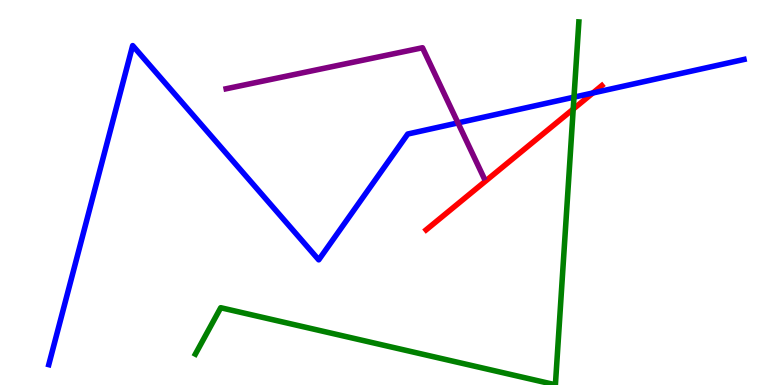[{'lines': ['blue', 'red'], 'intersections': [{'x': 7.65, 'y': 7.59}]}, {'lines': ['green', 'red'], 'intersections': [{'x': 7.4, 'y': 7.17}]}, {'lines': ['purple', 'red'], 'intersections': []}, {'lines': ['blue', 'green'], 'intersections': [{'x': 7.41, 'y': 7.48}]}, {'lines': ['blue', 'purple'], 'intersections': [{'x': 5.91, 'y': 6.81}]}, {'lines': ['green', 'purple'], 'intersections': []}]